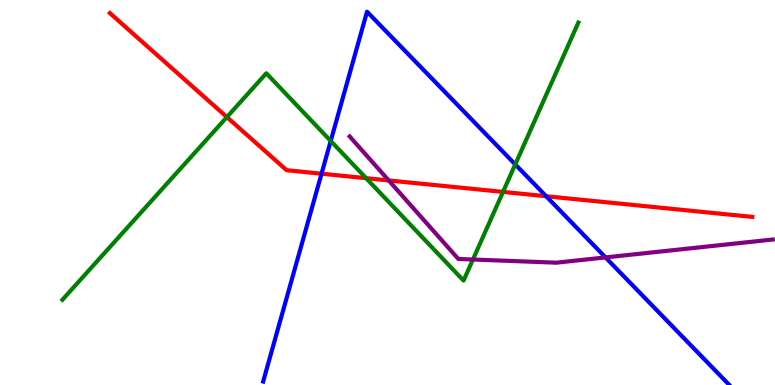[{'lines': ['blue', 'red'], 'intersections': [{'x': 4.15, 'y': 5.49}, {'x': 7.05, 'y': 4.9}]}, {'lines': ['green', 'red'], 'intersections': [{'x': 2.93, 'y': 6.96}, {'x': 4.72, 'y': 5.37}, {'x': 6.49, 'y': 5.02}]}, {'lines': ['purple', 'red'], 'intersections': [{'x': 5.02, 'y': 5.31}]}, {'lines': ['blue', 'green'], 'intersections': [{'x': 4.27, 'y': 6.34}, {'x': 6.65, 'y': 5.73}]}, {'lines': ['blue', 'purple'], 'intersections': [{'x': 7.81, 'y': 3.31}]}, {'lines': ['green', 'purple'], 'intersections': [{'x': 6.1, 'y': 3.26}]}]